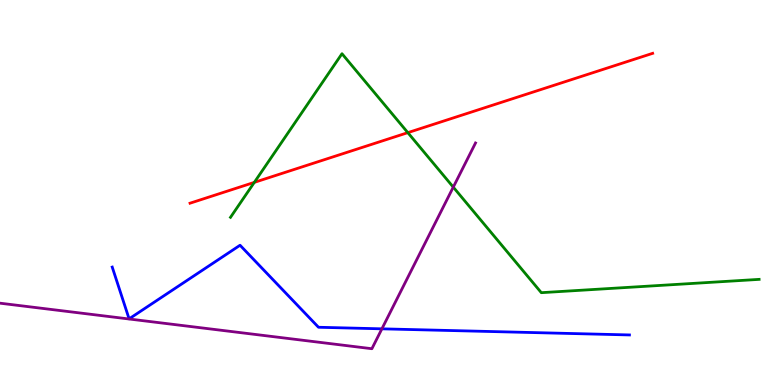[{'lines': ['blue', 'red'], 'intersections': []}, {'lines': ['green', 'red'], 'intersections': [{'x': 3.28, 'y': 5.26}, {'x': 5.26, 'y': 6.55}]}, {'lines': ['purple', 'red'], 'intersections': []}, {'lines': ['blue', 'green'], 'intersections': []}, {'lines': ['blue', 'purple'], 'intersections': [{'x': 4.93, 'y': 1.46}]}, {'lines': ['green', 'purple'], 'intersections': [{'x': 5.85, 'y': 5.14}]}]